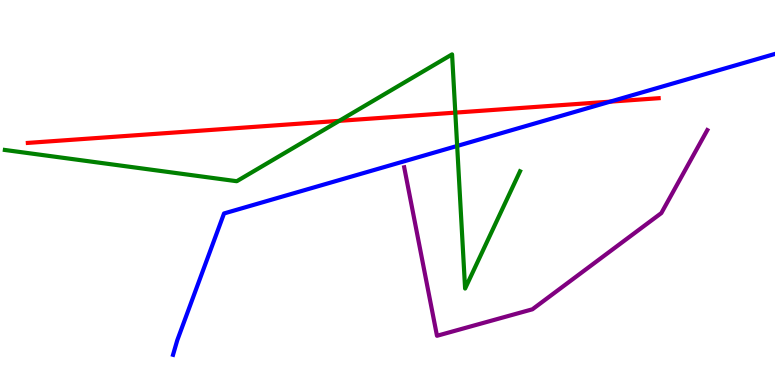[{'lines': ['blue', 'red'], 'intersections': [{'x': 7.87, 'y': 7.36}]}, {'lines': ['green', 'red'], 'intersections': [{'x': 4.38, 'y': 6.86}, {'x': 5.87, 'y': 7.07}]}, {'lines': ['purple', 'red'], 'intersections': []}, {'lines': ['blue', 'green'], 'intersections': [{'x': 5.9, 'y': 6.21}]}, {'lines': ['blue', 'purple'], 'intersections': []}, {'lines': ['green', 'purple'], 'intersections': []}]